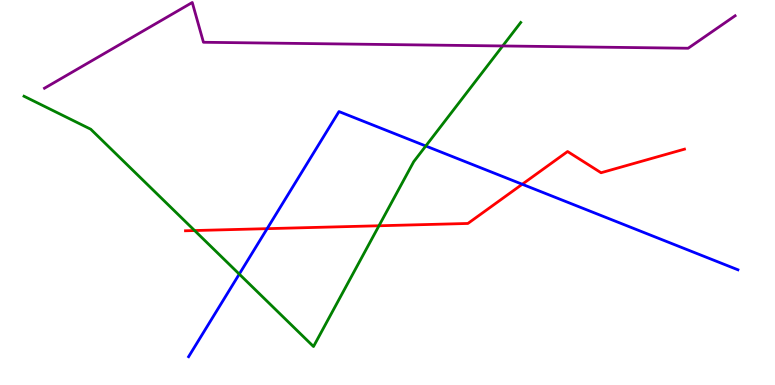[{'lines': ['blue', 'red'], 'intersections': [{'x': 3.45, 'y': 4.06}, {'x': 6.74, 'y': 5.21}]}, {'lines': ['green', 'red'], 'intersections': [{'x': 2.51, 'y': 4.01}, {'x': 4.89, 'y': 4.14}]}, {'lines': ['purple', 'red'], 'intersections': []}, {'lines': ['blue', 'green'], 'intersections': [{'x': 3.09, 'y': 2.88}, {'x': 5.49, 'y': 6.21}]}, {'lines': ['blue', 'purple'], 'intersections': []}, {'lines': ['green', 'purple'], 'intersections': [{'x': 6.49, 'y': 8.81}]}]